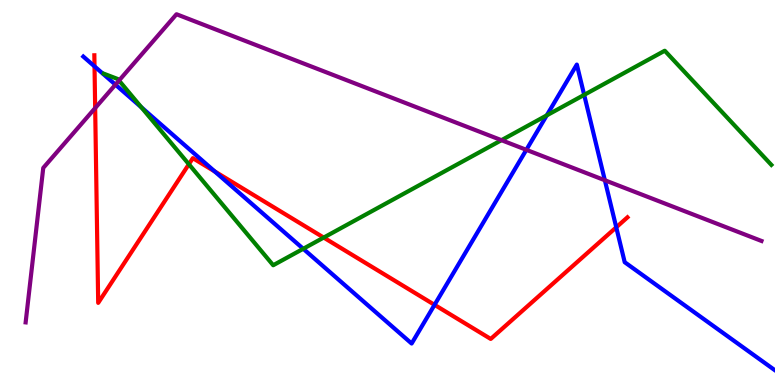[{'lines': ['blue', 'red'], 'intersections': [{'x': 1.22, 'y': 8.28}, {'x': 2.77, 'y': 5.55}, {'x': 5.61, 'y': 2.08}, {'x': 7.95, 'y': 4.1}]}, {'lines': ['green', 'red'], 'intersections': [{'x': 2.44, 'y': 5.73}, {'x': 4.18, 'y': 3.83}]}, {'lines': ['purple', 'red'], 'intersections': [{'x': 1.23, 'y': 7.19}]}, {'lines': ['blue', 'green'], 'intersections': [{'x': 1.82, 'y': 7.21}, {'x': 3.91, 'y': 3.54}, {'x': 7.05, 'y': 7.0}, {'x': 7.54, 'y': 7.54}]}, {'lines': ['blue', 'purple'], 'intersections': [{'x': 1.49, 'y': 7.8}, {'x': 6.79, 'y': 6.11}, {'x': 7.8, 'y': 5.32}]}, {'lines': ['green', 'purple'], 'intersections': [{'x': 1.54, 'y': 7.91}, {'x': 6.47, 'y': 6.36}]}]